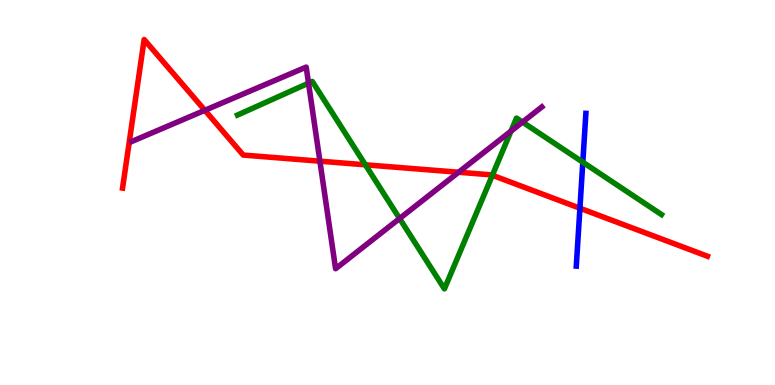[{'lines': ['blue', 'red'], 'intersections': [{'x': 7.48, 'y': 4.59}]}, {'lines': ['green', 'red'], 'intersections': [{'x': 4.71, 'y': 5.72}, {'x': 6.35, 'y': 5.45}]}, {'lines': ['purple', 'red'], 'intersections': [{'x': 2.64, 'y': 7.13}, {'x': 4.13, 'y': 5.81}, {'x': 5.92, 'y': 5.53}]}, {'lines': ['blue', 'green'], 'intersections': [{'x': 7.52, 'y': 5.79}]}, {'lines': ['blue', 'purple'], 'intersections': []}, {'lines': ['green', 'purple'], 'intersections': [{'x': 3.98, 'y': 7.84}, {'x': 5.16, 'y': 4.32}, {'x': 6.59, 'y': 6.59}, {'x': 6.74, 'y': 6.83}]}]